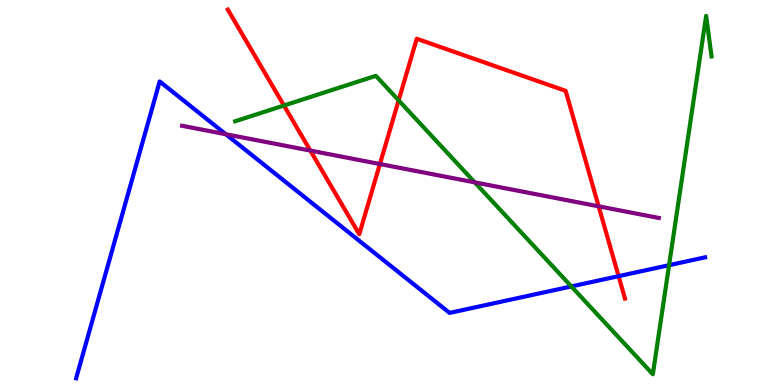[{'lines': ['blue', 'red'], 'intersections': [{'x': 7.98, 'y': 2.83}]}, {'lines': ['green', 'red'], 'intersections': [{'x': 3.66, 'y': 7.26}, {'x': 5.14, 'y': 7.39}]}, {'lines': ['purple', 'red'], 'intersections': [{'x': 4.0, 'y': 6.09}, {'x': 4.9, 'y': 5.74}, {'x': 7.72, 'y': 4.64}]}, {'lines': ['blue', 'green'], 'intersections': [{'x': 7.37, 'y': 2.56}, {'x': 8.63, 'y': 3.11}]}, {'lines': ['blue', 'purple'], 'intersections': [{'x': 2.91, 'y': 6.51}]}, {'lines': ['green', 'purple'], 'intersections': [{'x': 6.13, 'y': 5.26}]}]